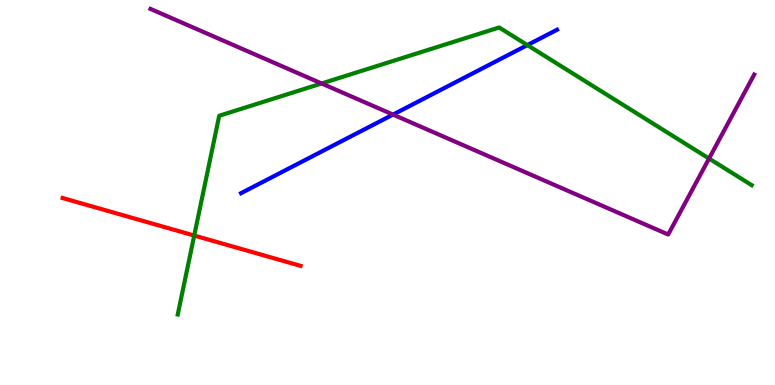[{'lines': ['blue', 'red'], 'intersections': []}, {'lines': ['green', 'red'], 'intersections': [{'x': 2.51, 'y': 3.88}]}, {'lines': ['purple', 'red'], 'intersections': []}, {'lines': ['blue', 'green'], 'intersections': [{'x': 6.8, 'y': 8.83}]}, {'lines': ['blue', 'purple'], 'intersections': [{'x': 5.07, 'y': 7.02}]}, {'lines': ['green', 'purple'], 'intersections': [{'x': 4.15, 'y': 7.83}, {'x': 9.15, 'y': 5.88}]}]